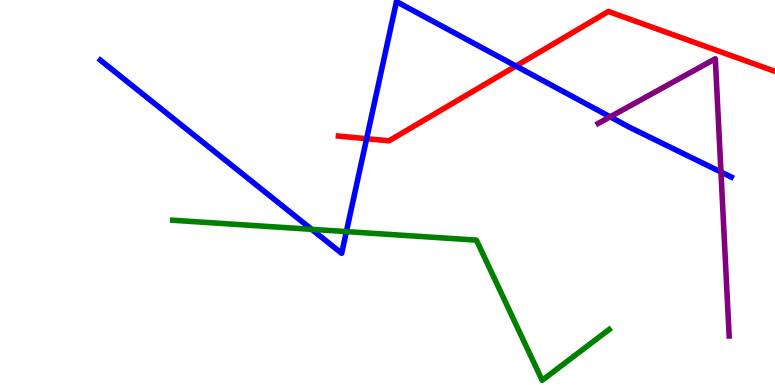[{'lines': ['blue', 'red'], 'intersections': [{'x': 4.73, 'y': 6.4}, {'x': 6.66, 'y': 8.29}]}, {'lines': ['green', 'red'], 'intersections': []}, {'lines': ['purple', 'red'], 'intersections': []}, {'lines': ['blue', 'green'], 'intersections': [{'x': 4.02, 'y': 4.04}, {'x': 4.47, 'y': 3.98}]}, {'lines': ['blue', 'purple'], 'intersections': [{'x': 7.87, 'y': 6.97}, {'x': 9.3, 'y': 5.53}]}, {'lines': ['green', 'purple'], 'intersections': []}]